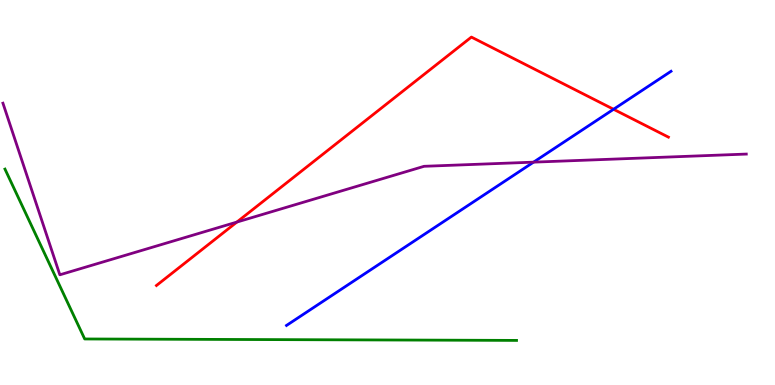[{'lines': ['blue', 'red'], 'intersections': [{'x': 7.92, 'y': 7.16}]}, {'lines': ['green', 'red'], 'intersections': []}, {'lines': ['purple', 'red'], 'intersections': [{'x': 3.06, 'y': 4.23}]}, {'lines': ['blue', 'green'], 'intersections': []}, {'lines': ['blue', 'purple'], 'intersections': [{'x': 6.88, 'y': 5.79}]}, {'lines': ['green', 'purple'], 'intersections': []}]